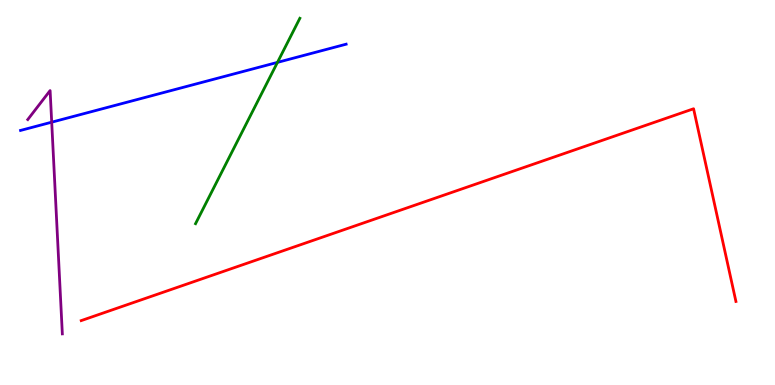[{'lines': ['blue', 'red'], 'intersections': []}, {'lines': ['green', 'red'], 'intersections': []}, {'lines': ['purple', 'red'], 'intersections': []}, {'lines': ['blue', 'green'], 'intersections': [{'x': 3.58, 'y': 8.38}]}, {'lines': ['blue', 'purple'], 'intersections': [{'x': 0.667, 'y': 6.83}]}, {'lines': ['green', 'purple'], 'intersections': []}]